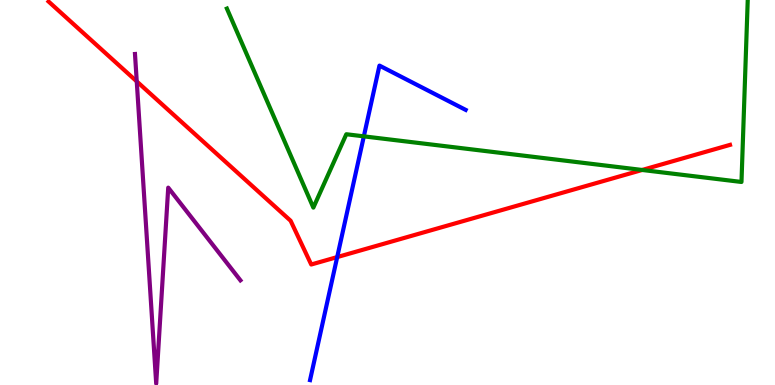[{'lines': ['blue', 'red'], 'intersections': [{'x': 4.35, 'y': 3.32}]}, {'lines': ['green', 'red'], 'intersections': [{'x': 8.29, 'y': 5.59}]}, {'lines': ['purple', 'red'], 'intersections': [{'x': 1.76, 'y': 7.89}]}, {'lines': ['blue', 'green'], 'intersections': [{'x': 4.69, 'y': 6.46}]}, {'lines': ['blue', 'purple'], 'intersections': []}, {'lines': ['green', 'purple'], 'intersections': []}]